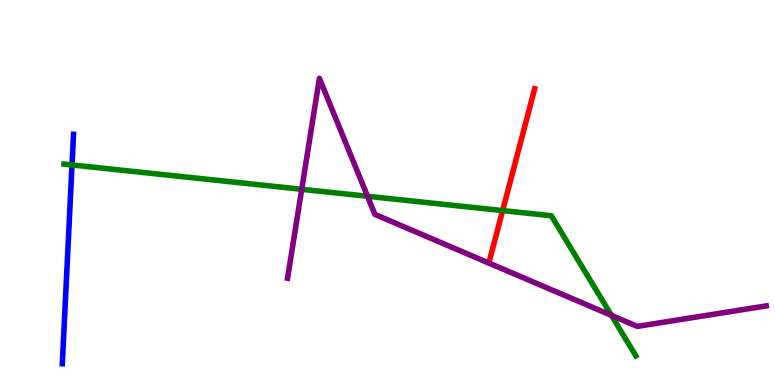[{'lines': ['blue', 'red'], 'intersections': []}, {'lines': ['green', 'red'], 'intersections': [{'x': 6.49, 'y': 4.53}]}, {'lines': ['purple', 'red'], 'intersections': []}, {'lines': ['blue', 'green'], 'intersections': [{'x': 0.929, 'y': 5.72}]}, {'lines': ['blue', 'purple'], 'intersections': []}, {'lines': ['green', 'purple'], 'intersections': [{'x': 3.89, 'y': 5.08}, {'x': 4.74, 'y': 4.9}, {'x': 7.89, 'y': 1.81}]}]